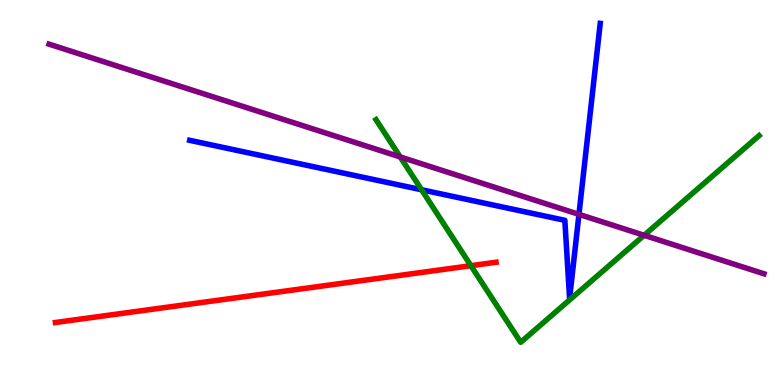[{'lines': ['blue', 'red'], 'intersections': []}, {'lines': ['green', 'red'], 'intersections': [{'x': 6.08, 'y': 3.1}]}, {'lines': ['purple', 'red'], 'intersections': []}, {'lines': ['blue', 'green'], 'intersections': [{'x': 5.44, 'y': 5.07}]}, {'lines': ['blue', 'purple'], 'intersections': [{'x': 7.47, 'y': 4.43}]}, {'lines': ['green', 'purple'], 'intersections': [{'x': 5.16, 'y': 5.92}, {'x': 8.31, 'y': 3.89}]}]